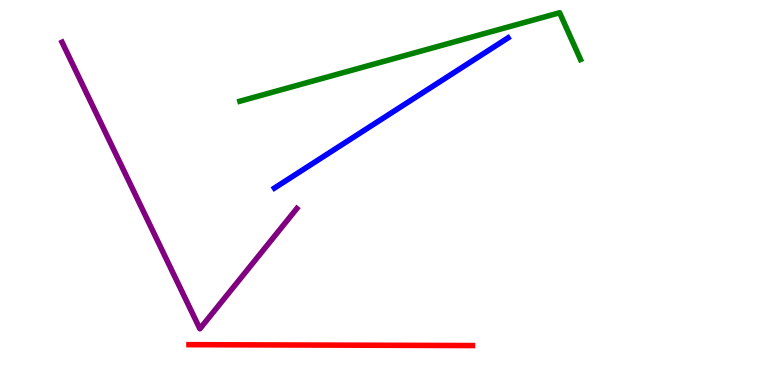[{'lines': ['blue', 'red'], 'intersections': []}, {'lines': ['green', 'red'], 'intersections': []}, {'lines': ['purple', 'red'], 'intersections': []}, {'lines': ['blue', 'green'], 'intersections': []}, {'lines': ['blue', 'purple'], 'intersections': []}, {'lines': ['green', 'purple'], 'intersections': []}]